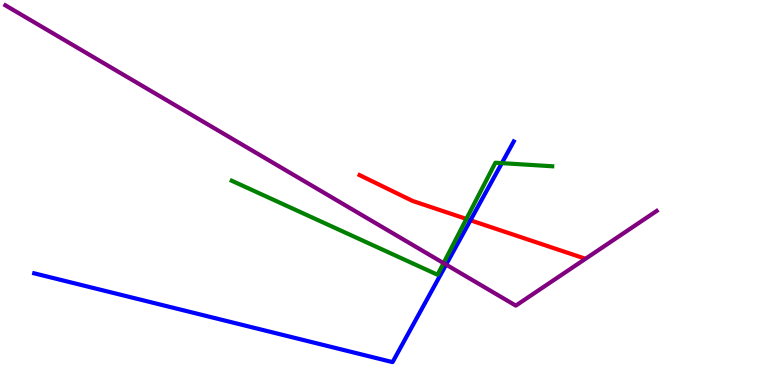[{'lines': ['blue', 'red'], 'intersections': [{'x': 6.07, 'y': 4.28}]}, {'lines': ['green', 'red'], 'intersections': [{'x': 6.02, 'y': 4.31}]}, {'lines': ['purple', 'red'], 'intersections': []}, {'lines': ['blue', 'green'], 'intersections': [{'x': 6.48, 'y': 5.76}]}, {'lines': ['blue', 'purple'], 'intersections': [{'x': 5.76, 'y': 3.13}]}, {'lines': ['green', 'purple'], 'intersections': [{'x': 5.72, 'y': 3.17}]}]